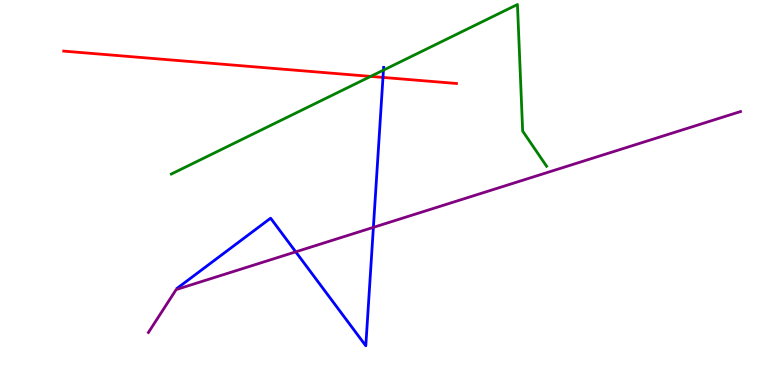[{'lines': ['blue', 'red'], 'intersections': [{'x': 4.94, 'y': 7.99}]}, {'lines': ['green', 'red'], 'intersections': [{'x': 4.78, 'y': 8.02}]}, {'lines': ['purple', 'red'], 'intersections': []}, {'lines': ['blue', 'green'], 'intersections': [{'x': 4.95, 'y': 8.18}]}, {'lines': ['blue', 'purple'], 'intersections': [{'x': 3.82, 'y': 3.46}, {'x': 4.82, 'y': 4.09}]}, {'lines': ['green', 'purple'], 'intersections': []}]